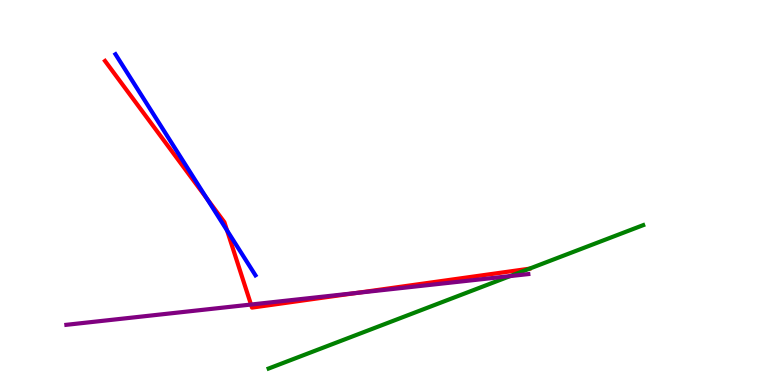[{'lines': ['blue', 'red'], 'intersections': [{'x': 2.67, 'y': 4.85}, {'x': 2.93, 'y': 4.01}]}, {'lines': ['green', 'red'], 'intersections': []}, {'lines': ['purple', 'red'], 'intersections': [{'x': 3.24, 'y': 2.09}, {'x': 4.6, 'y': 2.39}]}, {'lines': ['blue', 'green'], 'intersections': []}, {'lines': ['blue', 'purple'], 'intersections': []}, {'lines': ['green', 'purple'], 'intersections': [{'x': 6.58, 'y': 2.83}]}]